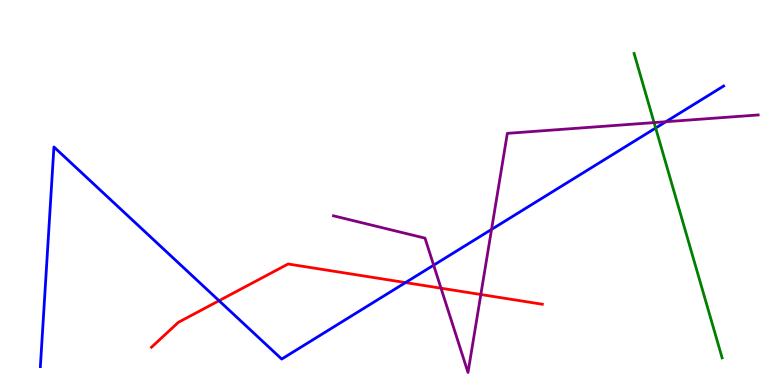[{'lines': ['blue', 'red'], 'intersections': [{'x': 2.83, 'y': 2.19}, {'x': 5.23, 'y': 2.66}]}, {'lines': ['green', 'red'], 'intersections': []}, {'lines': ['purple', 'red'], 'intersections': [{'x': 5.69, 'y': 2.51}, {'x': 6.2, 'y': 2.35}]}, {'lines': ['blue', 'green'], 'intersections': [{'x': 8.46, 'y': 6.67}]}, {'lines': ['blue', 'purple'], 'intersections': [{'x': 5.6, 'y': 3.11}, {'x': 6.34, 'y': 4.04}, {'x': 8.59, 'y': 6.84}]}, {'lines': ['green', 'purple'], 'intersections': [{'x': 8.44, 'y': 6.82}]}]